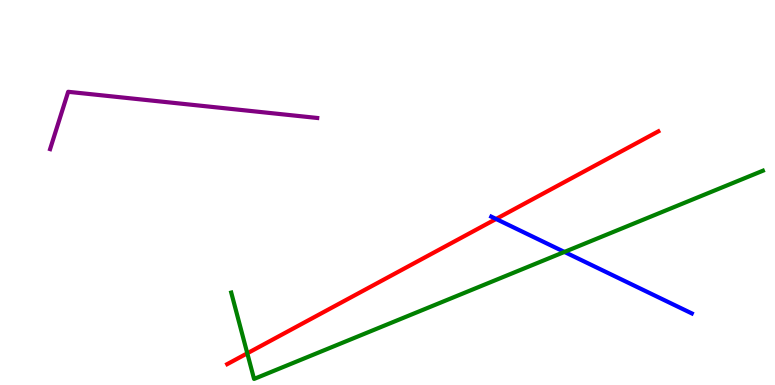[{'lines': ['blue', 'red'], 'intersections': [{'x': 6.4, 'y': 4.31}]}, {'lines': ['green', 'red'], 'intersections': [{'x': 3.19, 'y': 0.823}]}, {'lines': ['purple', 'red'], 'intersections': []}, {'lines': ['blue', 'green'], 'intersections': [{'x': 7.28, 'y': 3.46}]}, {'lines': ['blue', 'purple'], 'intersections': []}, {'lines': ['green', 'purple'], 'intersections': []}]